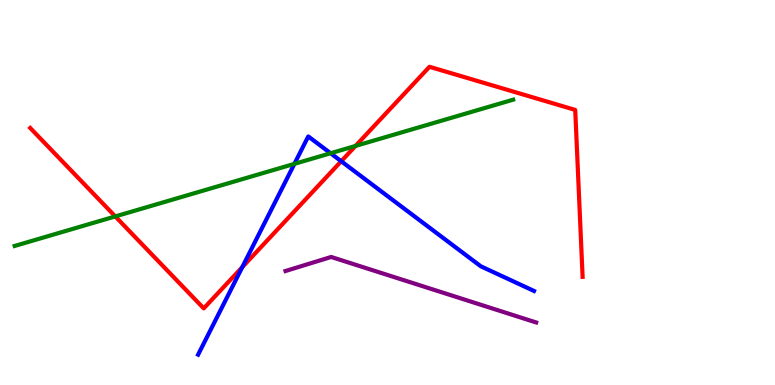[{'lines': ['blue', 'red'], 'intersections': [{'x': 3.13, 'y': 3.06}, {'x': 4.4, 'y': 5.81}]}, {'lines': ['green', 'red'], 'intersections': [{'x': 1.49, 'y': 4.38}, {'x': 4.59, 'y': 6.21}]}, {'lines': ['purple', 'red'], 'intersections': []}, {'lines': ['blue', 'green'], 'intersections': [{'x': 3.8, 'y': 5.74}, {'x': 4.27, 'y': 6.02}]}, {'lines': ['blue', 'purple'], 'intersections': []}, {'lines': ['green', 'purple'], 'intersections': []}]